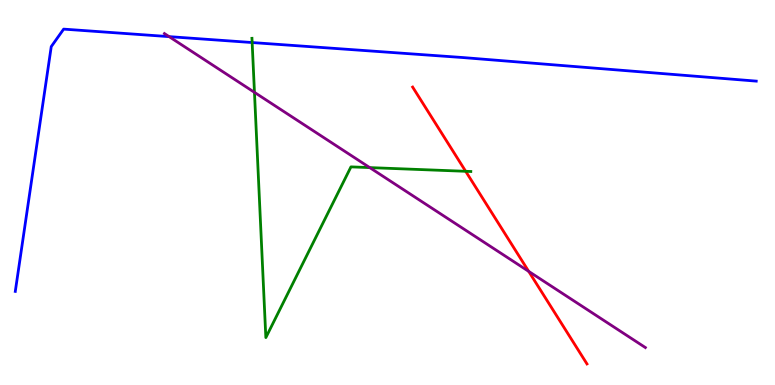[{'lines': ['blue', 'red'], 'intersections': []}, {'lines': ['green', 'red'], 'intersections': [{'x': 6.01, 'y': 5.55}]}, {'lines': ['purple', 'red'], 'intersections': [{'x': 6.82, 'y': 2.95}]}, {'lines': ['blue', 'green'], 'intersections': [{'x': 3.25, 'y': 8.9}]}, {'lines': ['blue', 'purple'], 'intersections': [{'x': 2.18, 'y': 9.05}]}, {'lines': ['green', 'purple'], 'intersections': [{'x': 3.28, 'y': 7.6}, {'x': 4.77, 'y': 5.65}]}]